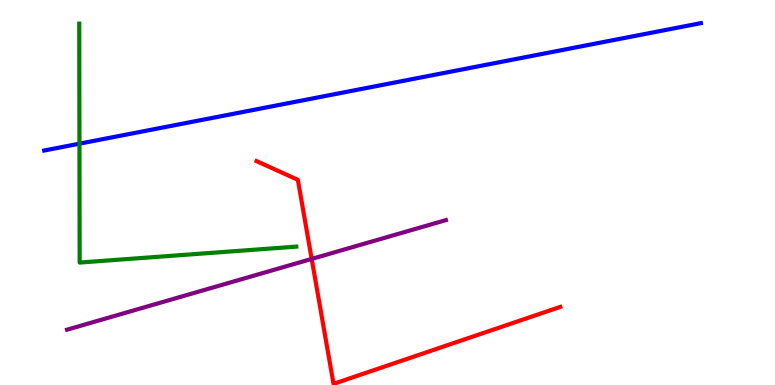[{'lines': ['blue', 'red'], 'intersections': []}, {'lines': ['green', 'red'], 'intersections': []}, {'lines': ['purple', 'red'], 'intersections': [{'x': 4.02, 'y': 3.27}]}, {'lines': ['blue', 'green'], 'intersections': [{'x': 1.03, 'y': 6.27}]}, {'lines': ['blue', 'purple'], 'intersections': []}, {'lines': ['green', 'purple'], 'intersections': []}]